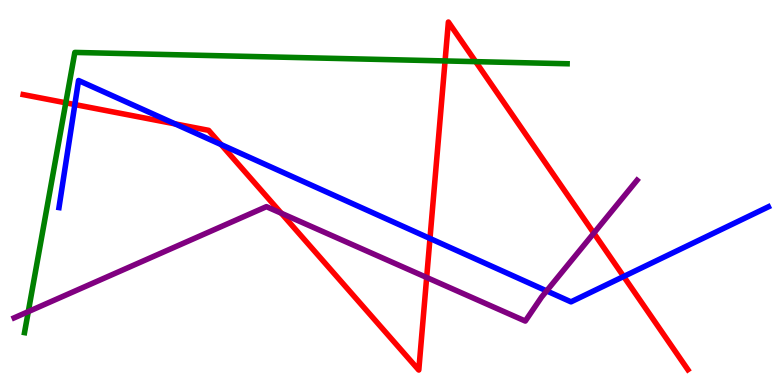[{'lines': ['blue', 'red'], 'intersections': [{'x': 0.966, 'y': 7.28}, {'x': 2.26, 'y': 6.78}, {'x': 2.85, 'y': 6.24}, {'x': 5.55, 'y': 3.81}, {'x': 8.05, 'y': 2.82}]}, {'lines': ['green', 'red'], 'intersections': [{'x': 0.849, 'y': 7.33}, {'x': 5.74, 'y': 8.42}, {'x': 6.14, 'y': 8.4}]}, {'lines': ['purple', 'red'], 'intersections': [{'x': 3.63, 'y': 4.46}, {'x': 5.51, 'y': 2.79}, {'x': 7.66, 'y': 3.94}]}, {'lines': ['blue', 'green'], 'intersections': []}, {'lines': ['blue', 'purple'], 'intersections': [{'x': 7.05, 'y': 2.44}]}, {'lines': ['green', 'purple'], 'intersections': [{'x': 0.365, 'y': 1.91}]}]